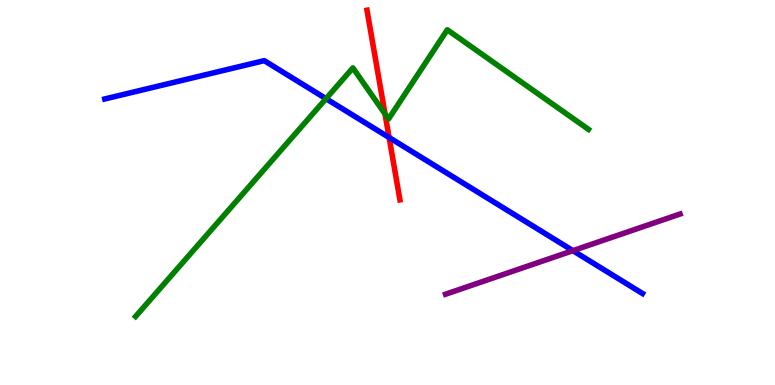[{'lines': ['blue', 'red'], 'intersections': [{'x': 5.02, 'y': 6.43}]}, {'lines': ['green', 'red'], 'intersections': [{'x': 4.97, 'y': 7.04}]}, {'lines': ['purple', 'red'], 'intersections': []}, {'lines': ['blue', 'green'], 'intersections': [{'x': 4.21, 'y': 7.44}]}, {'lines': ['blue', 'purple'], 'intersections': [{'x': 7.39, 'y': 3.49}]}, {'lines': ['green', 'purple'], 'intersections': []}]